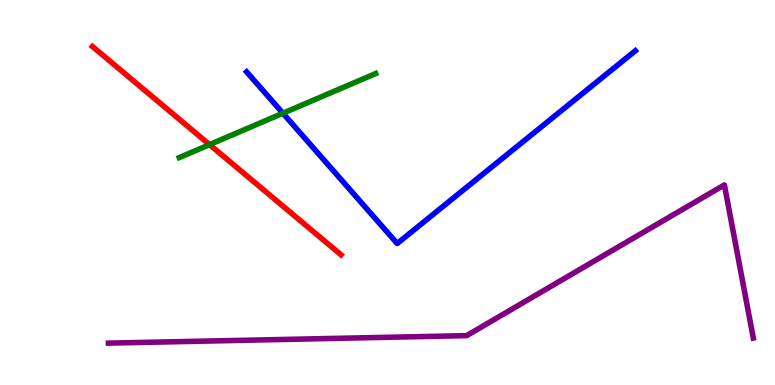[{'lines': ['blue', 'red'], 'intersections': []}, {'lines': ['green', 'red'], 'intersections': [{'x': 2.7, 'y': 6.24}]}, {'lines': ['purple', 'red'], 'intersections': []}, {'lines': ['blue', 'green'], 'intersections': [{'x': 3.65, 'y': 7.06}]}, {'lines': ['blue', 'purple'], 'intersections': []}, {'lines': ['green', 'purple'], 'intersections': []}]